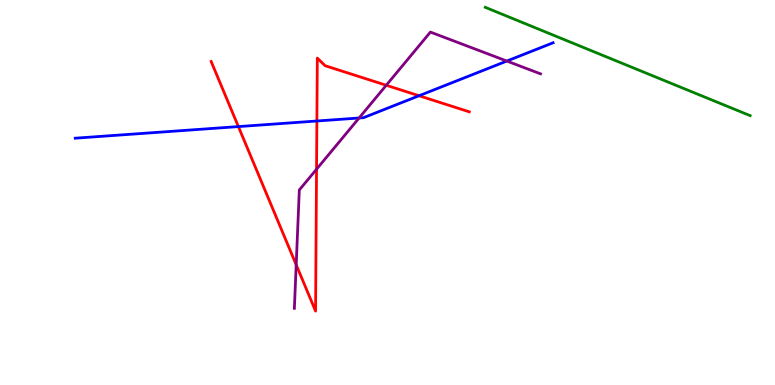[{'lines': ['blue', 'red'], 'intersections': [{'x': 3.08, 'y': 6.71}, {'x': 4.09, 'y': 6.86}, {'x': 5.41, 'y': 7.51}]}, {'lines': ['green', 'red'], 'intersections': []}, {'lines': ['purple', 'red'], 'intersections': [{'x': 3.82, 'y': 3.12}, {'x': 4.08, 'y': 5.6}, {'x': 4.98, 'y': 7.79}]}, {'lines': ['blue', 'green'], 'intersections': []}, {'lines': ['blue', 'purple'], 'intersections': [{'x': 4.63, 'y': 6.94}, {'x': 6.54, 'y': 8.41}]}, {'lines': ['green', 'purple'], 'intersections': []}]